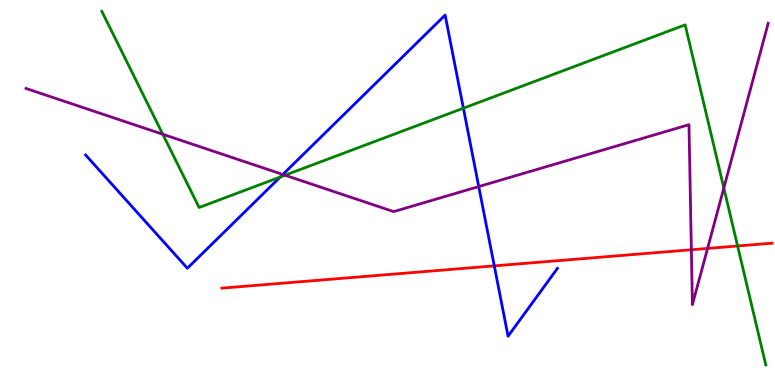[{'lines': ['blue', 'red'], 'intersections': [{'x': 6.38, 'y': 3.09}]}, {'lines': ['green', 'red'], 'intersections': [{'x': 9.52, 'y': 3.61}]}, {'lines': ['purple', 'red'], 'intersections': [{'x': 8.92, 'y': 3.51}, {'x': 9.13, 'y': 3.55}]}, {'lines': ['blue', 'green'], 'intersections': [{'x': 3.62, 'y': 5.4}, {'x': 5.98, 'y': 7.19}]}, {'lines': ['blue', 'purple'], 'intersections': [{'x': 3.65, 'y': 5.47}, {'x': 6.18, 'y': 5.15}]}, {'lines': ['green', 'purple'], 'intersections': [{'x': 2.1, 'y': 6.51}, {'x': 3.68, 'y': 5.45}, {'x': 9.34, 'y': 5.12}]}]